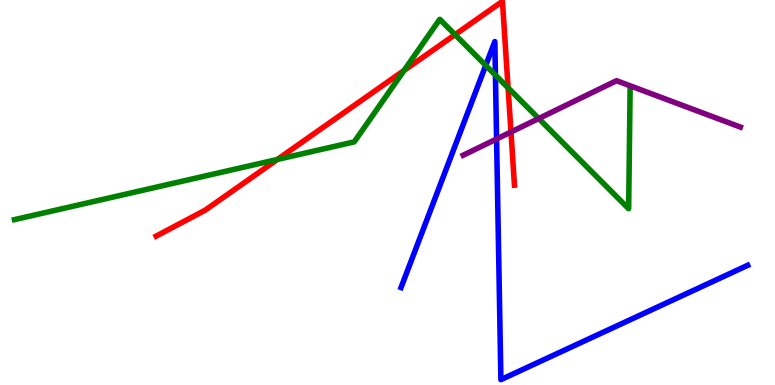[{'lines': ['blue', 'red'], 'intersections': []}, {'lines': ['green', 'red'], 'intersections': [{'x': 3.58, 'y': 5.86}, {'x': 5.21, 'y': 8.17}, {'x': 5.87, 'y': 9.1}, {'x': 6.56, 'y': 7.72}]}, {'lines': ['purple', 'red'], 'intersections': [{'x': 6.59, 'y': 6.57}]}, {'lines': ['blue', 'green'], 'intersections': [{'x': 6.27, 'y': 8.3}, {'x': 6.39, 'y': 8.05}]}, {'lines': ['blue', 'purple'], 'intersections': [{'x': 6.41, 'y': 6.39}]}, {'lines': ['green', 'purple'], 'intersections': [{'x': 6.95, 'y': 6.92}]}]